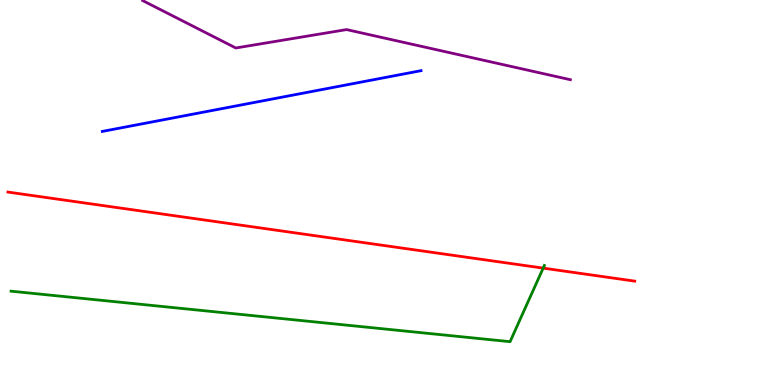[{'lines': ['blue', 'red'], 'intersections': []}, {'lines': ['green', 'red'], 'intersections': [{'x': 7.01, 'y': 3.04}]}, {'lines': ['purple', 'red'], 'intersections': []}, {'lines': ['blue', 'green'], 'intersections': []}, {'lines': ['blue', 'purple'], 'intersections': []}, {'lines': ['green', 'purple'], 'intersections': []}]